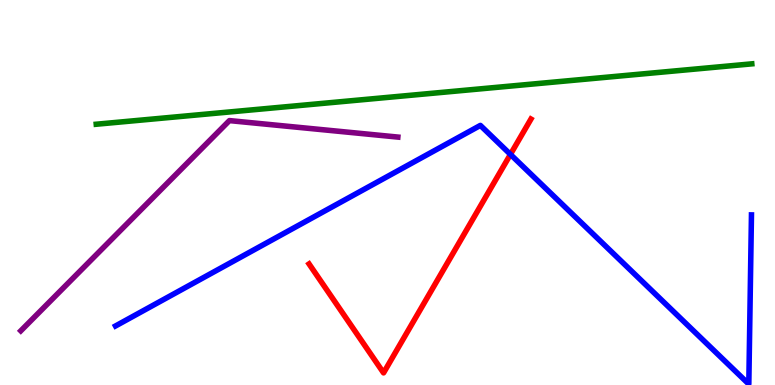[{'lines': ['blue', 'red'], 'intersections': [{'x': 6.59, 'y': 5.99}]}, {'lines': ['green', 'red'], 'intersections': []}, {'lines': ['purple', 'red'], 'intersections': []}, {'lines': ['blue', 'green'], 'intersections': []}, {'lines': ['blue', 'purple'], 'intersections': []}, {'lines': ['green', 'purple'], 'intersections': []}]